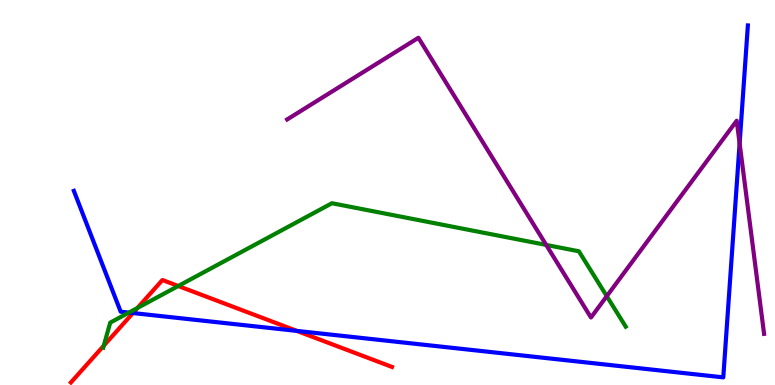[{'lines': ['blue', 'red'], 'intersections': [{'x': 1.72, 'y': 1.87}, {'x': 3.83, 'y': 1.41}]}, {'lines': ['green', 'red'], 'intersections': [{'x': 1.34, 'y': 1.02}, {'x': 1.77, 'y': 2.0}, {'x': 2.3, 'y': 2.57}]}, {'lines': ['purple', 'red'], 'intersections': []}, {'lines': ['blue', 'green'], 'intersections': [{'x': 1.66, 'y': 1.88}]}, {'lines': ['blue', 'purple'], 'intersections': [{'x': 9.54, 'y': 6.27}]}, {'lines': ['green', 'purple'], 'intersections': [{'x': 7.05, 'y': 3.64}, {'x': 7.83, 'y': 2.31}]}]